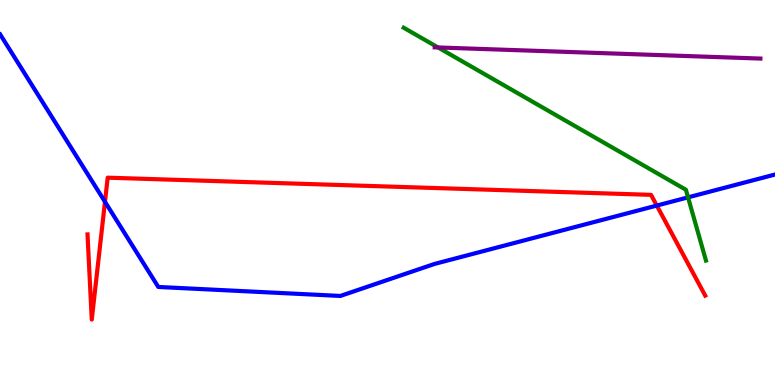[{'lines': ['blue', 'red'], 'intersections': [{'x': 1.35, 'y': 4.76}, {'x': 8.47, 'y': 4.66}]}, {'lines': ['green', 'red'], 'intersections': []}, {'lines': ['purple', 'red'], 'intersections': []}, {'lines': ['blue', 'green'], 'intersections': [{'x': 8.88, 'y': 4.87}]}, {'lines': ['blue', 'purple'], 'intersections': []}, {'lines': ['green', 'purple'], 'intersections': [{'x': 5.65, 'y': 8.77}]}]